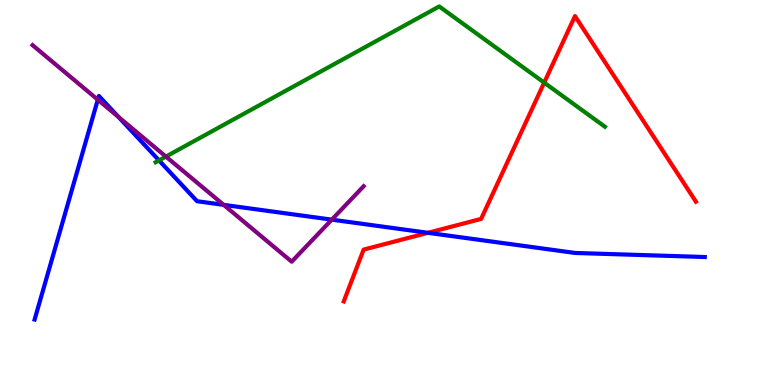[{'lines': ['blue', 'red'], 'intersections': [{'x': 5.52, 'y': 3.95}]}, {'lines': ['green', 'red'], 'intersections': [{'x': 7.02, 'y': 7.85}]}, {'lines': ['purple', 'red'], 'intersections': []}, {'lines': ['blue', 'green'], 'intersections': [{'x': 2.05, 'y': 5.83}]}, {'lines': ['blue', 'purple'], 'intersections': [{'x': 1.26, 'y': 7.41}, {'x': 1.53, 'y': 6.96}, {'x': 2.89, 'y': 4.68}, {'x': 4.28, 'y': 4.29}]}, {'lines': ['green', 'purple'], 'intersections': [{'x': 2.14, 'y': 5.93}]}]